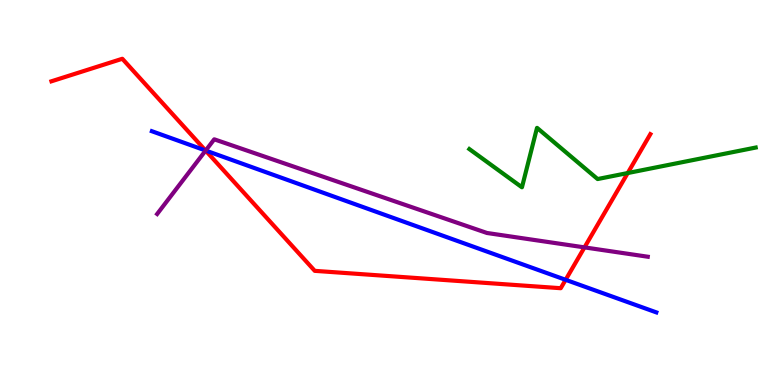[{'lines': ['blue', 'red'], 'intersections': [{'x': 2.65, 'y': 6.09}, {'x': 7.3, 'y': 2.73}]}, {'lines': ['green', 'red'], 'intersections': [{'x': 8.1, 'y': 5.51}]}, {'lines': ['purple', 'red'], 'intersections': [{'x': 2.65, 'y': 6.09}, {'x': 7.54, 'y': 3.57}]}, {'lines': ['blue', 'green'], 'intersections': []}, {'lines': ['blue', 'purple'], 'intersections': [{'x': 2.65, 'y': 6.09}]}, {'lines': ['green', 'purple'], 'intersections': []}]